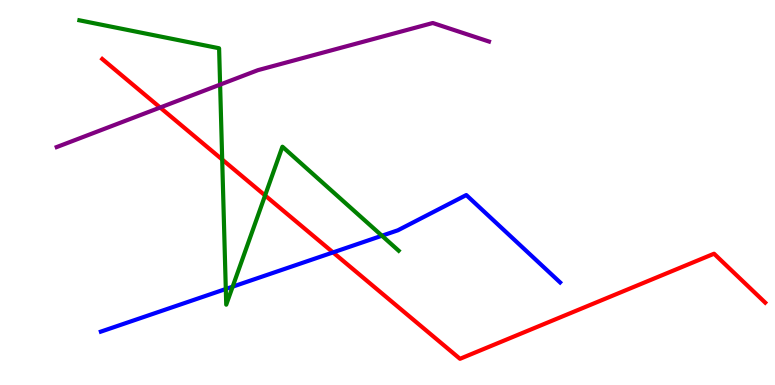[{'lines': ['blue', 'red'], 'intersections': [{'x': 4.3, 'y': 3.44}]}, {'lines': ['green', 'red'], 'intersections': [{'x': 2.87, 'y': 5.86}, {'x': 3.42, 'y': 4.92}]}, {'lines': ['purple', 'red'], 'intersections': [{'x': 2.07, 'y': 7.21}]}, {'lines': ['blue', 'green'], 'intersections': [{'x': 2.91, 'y': 2.49}, {'x': 3.0, 'y': 2.55}, {'x': 4.93, 'y': 3.88}]}, {'lines': ['blue', 'purple'], 'intersections': []}, {'lines': ['green', 'purple'], 'intersections': [{'x': 2.84, 'y': 7.8}]}]